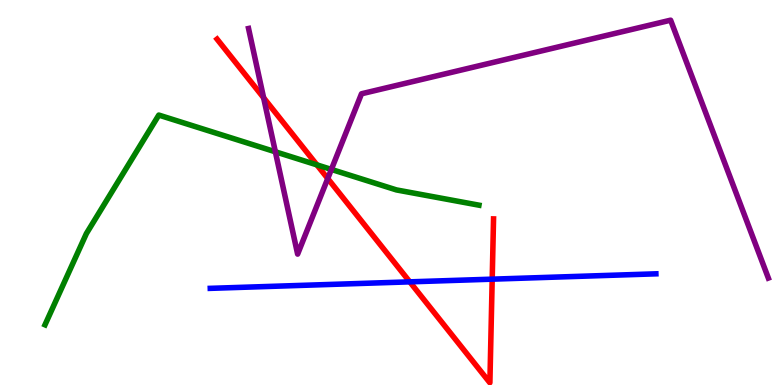[{'lines': ['blue', 'red'], 'intersections': [{'x': 5.29, 'y': 2.68}, {'x': 6.35, 'y': 2.75}]}, {'lines': ['green', 'red'], 'intersections': [{'x': 4.09, 'y': 5.72}]}, {'lines': ['purple', 'red'], 'intersections': [{'x': 3.4, 'y': 7.46}, {'x': 4.23, 'y': 5.36}]}, {'lines': ['blue', 'green'], 'intersections': []}, {'lines': ['blue', 'purple'], 'intersections': []}, {'lines': ['green', 'purple'], 'intersections': [{'x': 3.55, 'y': 6.06}, {'x': 4.28, 'y': 5.6}]}]